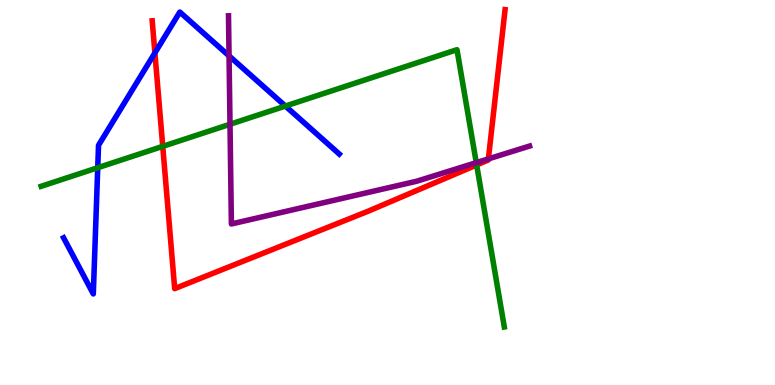[{'lines': ['blue', 'red'], 'intersections': [{'x': 2.0, 'y': 8.63}]}, {'lines': ['green', 'red'], 'intersections': [{'x': 2.1, 'y': 6.2}, {'x': 6.15, 'y': 5.72}]}, {'lines': ['purple', 'red'], 'intersections': [{'x': 6.3, 'y': 5.87}]}, {'lines': ['blue', 'green'], 'intersections': [{'x': 1.26, 'y': 5.64}, {'x': 3.68, 'y': 7.25}]}, {'lines': ['blue', 'purple'], 'intersections': [{'x': 2.96, 'y': 8.55}]}, {'lines': ['green', 'purple'], 'intersections': [{'x': 2.97, 'y': 6.77}, {'x': 6.15, 'y': 5.77}]}]